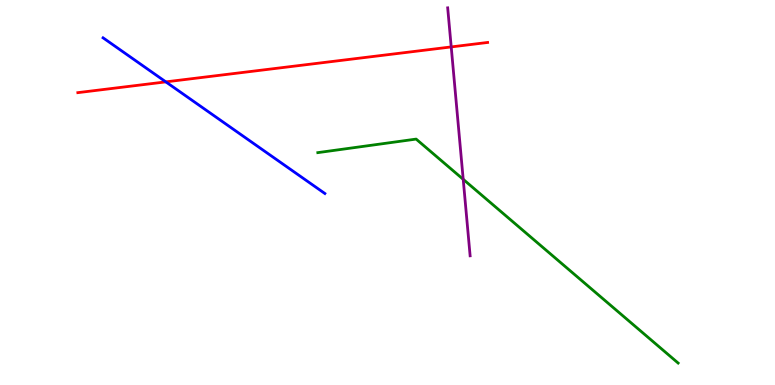[{'lines': ['blue', 'red'], 'intersections': [{'x': 2.14, 'y': 7.87}]}, {'lines': ['green', 'red'], 'intersections': []}, {'lines': ['purple', 'red'], 'intersections': [{'x': 5.82, 'y': 8.78}]}, {'lines': ['blue', 'green'], 'intersections': []}, {'lines': ['blue', 'purple'], 'intersections': []}, {'lines': ['green', 'purple'], 'intersections': [{'x': 5.98, 'y': 5.34}]}]